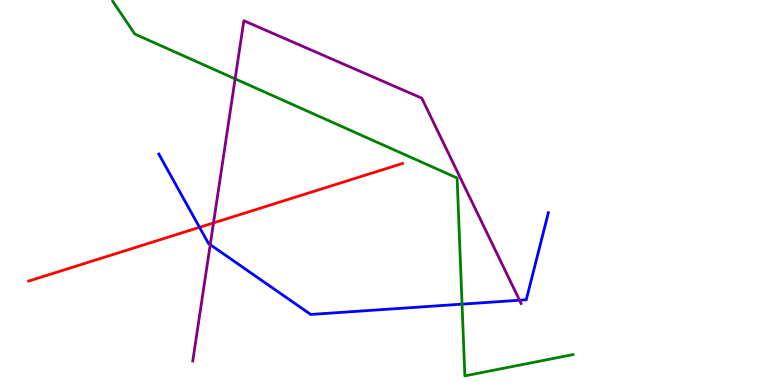[{'lines': ['blue', 'red'], 'intersections': [{'x': 2.57, 'y': 4.1}]}, {'lines': ['green', 'red'], 'intersections': []}, {'lines': ['purple', 'red'], 'intersections': [{'x': 2.75, 'y': 4.21}]}, {'lines': ['blue', 'green'], 'intersections': [{'x': 5.96, 'y': 2.1}]}, {'lines': ['blue', 'purple'], 'intersections': [{'x': 2.71, 'y': 3.65}, {'x': 6.7, 'y': 2.2}]}, {'lines': ['green', 'purple'], 'intersections': [{'x': 3.03, 'y': 7.95}]}]